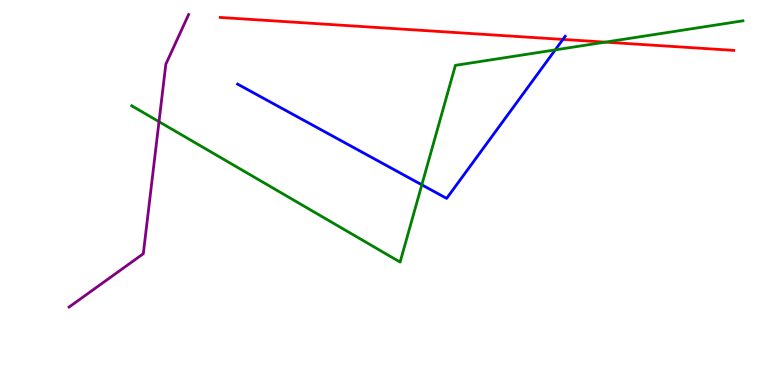[{'lines': ['blue', 'red'], 'intersections': [{'x': 7.26, 'y': 8.98}]}, {'lines': ['green', 'red'], 'intersections': [{'x': 7.81, 'y': 8.91}]}, {'lines': ['purple', 'red'], 'intersections': []}, {'lines': ['blue', 'green'], 'intersections': [{'x': 5.44, 'y': 5.2}, {'x': 7.16, 'y': 8.7}]}, {'lines': ['blue', 'purple'], 'intersections': []}, {'lines': ['green', 'purple'], 'intersections': [{'x': 2.05, 'y': 6.84}]}]